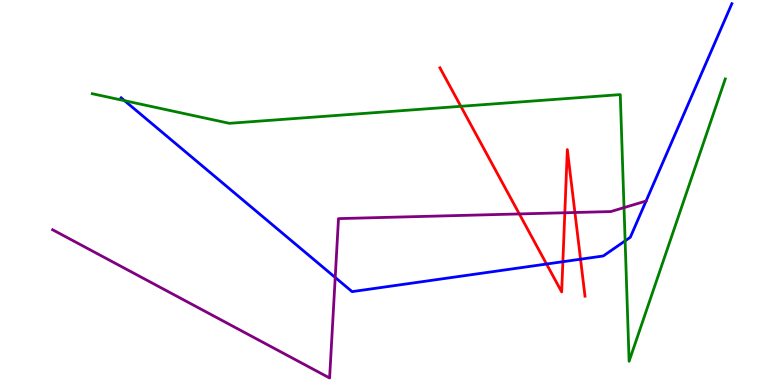[{'lines': ['blue', 'red'], 'intersections': [{'x': 7.05, 'y': 3.14}, {'x': 7.26, 'y': 3.2}, {'x': 7.49, 'y': 3.27}]}, {'lines': ['green', 'red'], 'intersections': [{'x': 5.95, 'y': 7.24}]}, {'lines': ['purple', 'red'], 'intersections': [{'x': 6.7, 'y': 4.44}, {'x': 7.29, 'y': 4.47}, {'x': 7.42, 'y': 4.48}]}, {'lines': ['blue', 'green'], 'intersections': [{'x': 1.61, 'y': 7.38}, {'x': 8.07, 'y': 3.74}]}, {'lines': ['blue', 'purple'], 'intersections': [{'x': 4.33, 'y': 2.79}]}, {'lines': ['green', 'purple'], 'intersections': [{'x': 8.05, 'y': 4.61}]}]